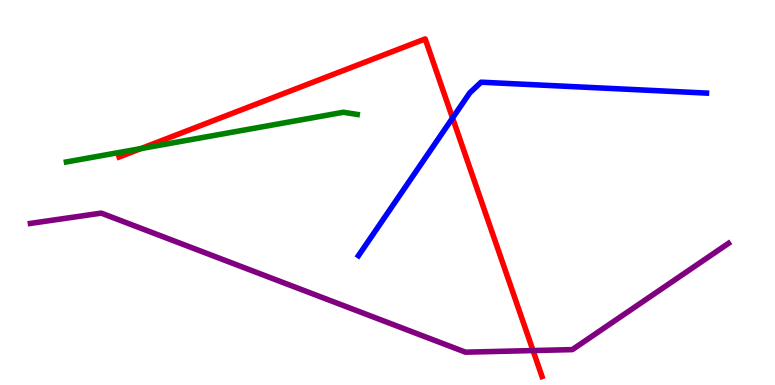[{'lines': ['blue', 'red'], 'intersections': [{'x': 5.84, 'y': 6.94}]}, {'lines': ['green', 'red'], 'intersections': [{'x': 1.82, 'y': 6.14}]}, {'lines': ['purple', 'red'], 'intersections': [{'x': 6.88, 'y': 0.895}]}, {'lines': ['blue', 'green'], 'intersections': []}, {'lines': ['blue', 'purple'], 'intersections': []}, {'lines': ['green', 'purple'], 'intersections': []}]